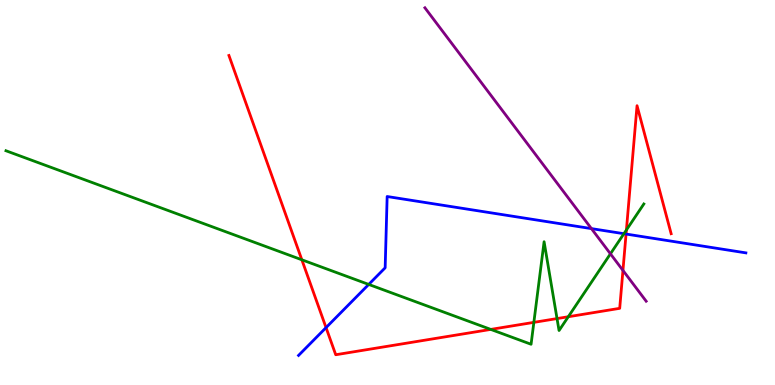[{'lines': ['blue', 'red'], 'intersections': [{'x': 4.21, 'y': 1.49}, {'x': 8.08, 'y': 3.92}]}, {'lines': ['green', 'red'], 'intersections': [{'x': 3.89, 'y': 3.25}, {'x': 6.33, 'y': 1.44}, {'x': 6.89, 'y': 1.63}, {'x': 7.19, 'y': 1.73}, {'x': 7.33, 'y': 1.77}, {'x': 8.08, 'y': 4.03}]}, {'lines': ['purple', 'red'], 'intersections': [{'x': 8.04, 'y': 2.98}]}, {'lines': ['blue', 'green'], 'intersections': [{'x': 4.76, 'y': 2.61}, {'x': 8.05, 'y': 3.93}]}, {'lines': ['blue', 'purple'], 'intersections': [{'x': 7.63, 'y': 4.06}]}, {'lines': ['green', 'purple'], 'intersections': [{'x': 7.88, 'y': 3.41}]}]